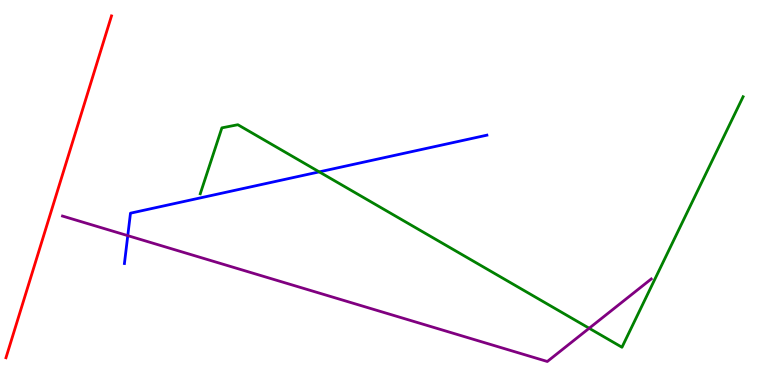[{'lines': ['blue', 'red'], 'intersections': []}, {'lines': ['green', 'red'], 'intersections': []}, {'lines': ['purple', 'red'], 'intersections': []}, {'lines': ['blue', 'green'], 'intersections': [{'x': 4.12, 'y': 5.54}]}, {'lines': ['blue', 'purple'], 'intersections': [{'x': 1.65, 'y': 3.88}]}, {'lines': ['green', 'purple'], 'intersections': [{'x': 7.6, 'y': 1.47}]}]